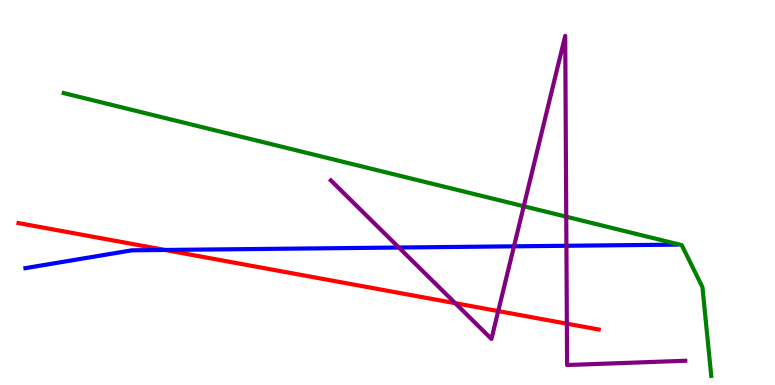[{'lines': ['blue', 'red'], 'intersections': [{'x': 2.13, 'y': 3.51}]}, {'lines': ['green', 'red'], 'intersections': []}, {'lines': ['purple', 'red'], 'intersections': [{'x': 5.87, 'y': 2.12}, {'x': 6.43, 'y': 1.92}, {'x': 7.31, 'y': 1.59}]}, {'lines': ['blue', 'green'], 'intersections': []}, {'lines': ['blue', 'purple'], 'intersections': [{'x': 5.15, 'y': 3.57}, {'x': 6.63, 'y': 3.6}, {'x': 7.31, 'y': 3.62}]}, {'lines': ['green', 'purple'], 'intersections': [{'x': 6.76, 'y': 4.64}, {'x': 7.31, 'y': 4.37}]}]